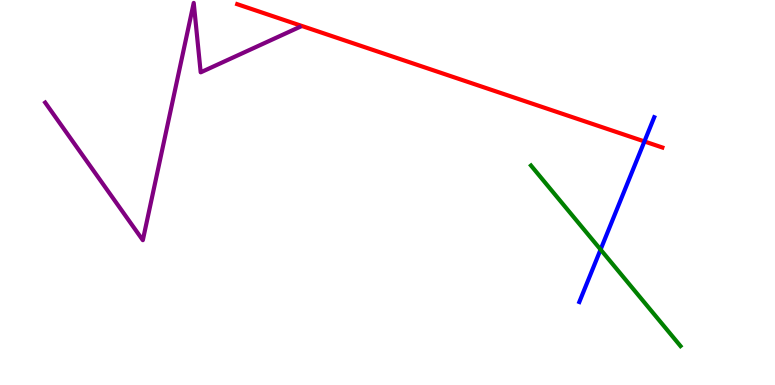[{'lines': ['blue', 'red'], 'intersections': [{'x': 8.32, 'y': 6.33}]}, {'lines': ['green', 'red'], 'intersections': []}, {'lines': ['purple', 'red'], 'intersections': []}, {'lines': ['blue', 'green'], 'intersections': [{'x': 7.75, 'y': 3.52}]}, {'lines': ['blue', 'purple'], 'intersections': []}, {'lines': ['green', 'purple'], 'intersections': []}]